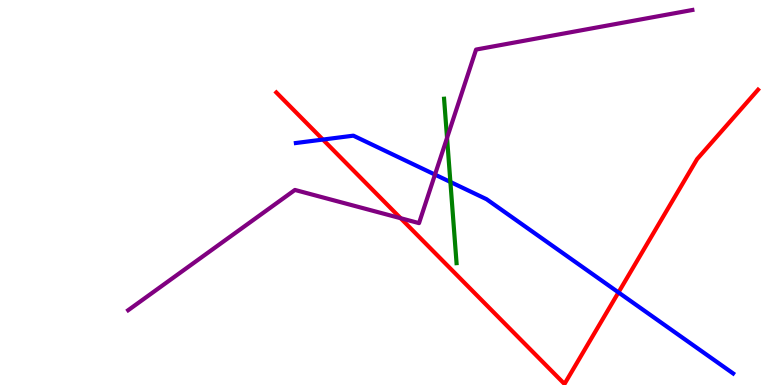[{'lines': ['blue', 'red'], 'intersections': [{'x': 4.17, 'y': 6.37}, {'x': 7.98, 'y': 2.4}]}, {'lines': ['green', 'red'], 'intersections': []}, {'lines': ['purple', 'red'], 'intersections': [{'x': 5.17, 'y': 4.33}]}, {'lines': ['blue', 'green'], 'intersections': [{'x': 5.81, 'y': 5.27}]}, {'lines': ['blue', 'purple'], 'intersections': [{'x': 5.61, 'y': 5.46}]}, {'lines': ['green', 'purple'], 'intersections': [{'x': 5.77, 'y': 6.42}]}]